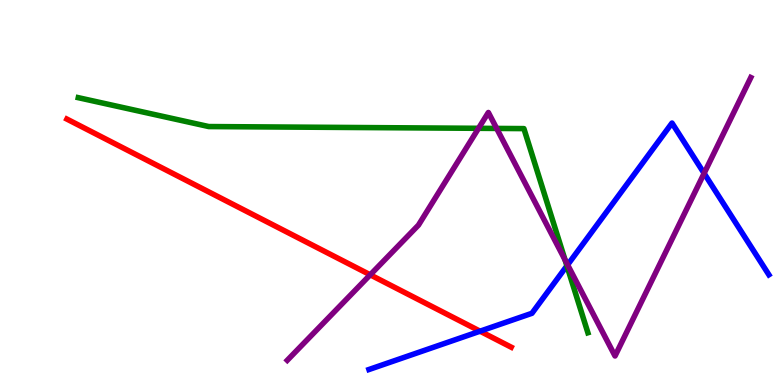[{'lines': ['blue', 'red'], 'intersections': [{'x': 6.19, 'y': 1.4}]}, {'lines': ['green', 'red'], 'intersections': []}, {'lines': ['purple', 'red'], 'intersections': [{'x': 4.78, 'y': 2.86}]}, {'lines': ['blue', 'green'], 'intersections': [{'x': 7.31, 'y': 3.1}]}, {'lines': ['blue', 'purple'], 'intersections': [{'x': 7.32, 'y': 3.12}, {'x': 9.09, 'y': 5.5}]}, {'lines': ['green', 'purple'], 'intersections': [{'x': 6.17, 'y': 6.67}, {'x': 6.41, 'y': 6.66}, {'x': 7.29, 'y': 3.25}]}]